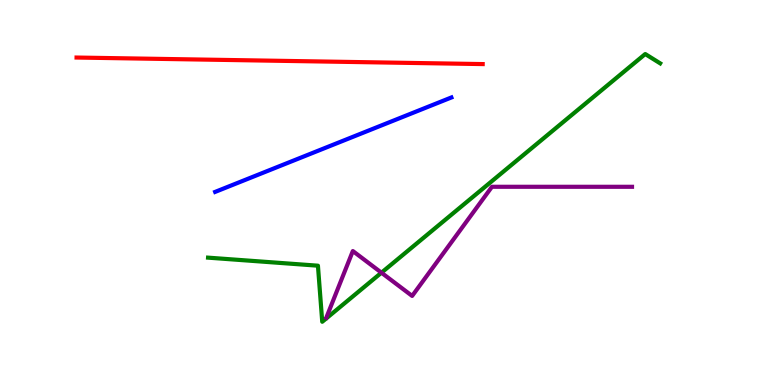[{'lines': ['blue', 'red'], 'intersections': []}, {'lines': ['green', 'red'], 'intersections': []}, {'lines': ['purple', 'red'], 'intersections': []}, {'lines': ['blue', 'green'], 'intersections': []}, {'lines': ['blue', 'purple'], 'intersections': []}, {'lines': ['green', 'purple'], 'intersections': [{'x': 4.92, 'y': 2.92}]}]